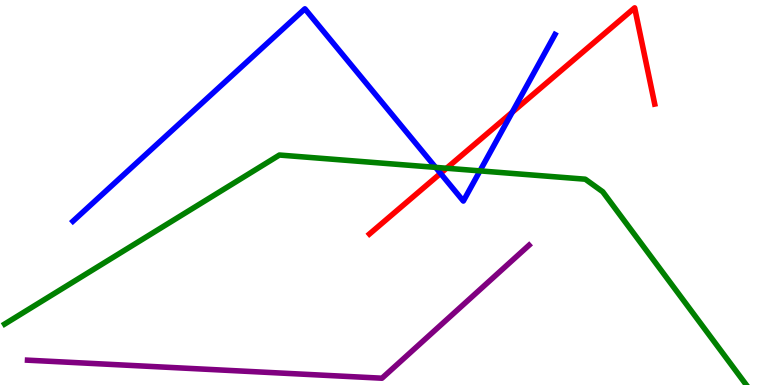[{'lines': ['blue', 'red'], 'intersections': [{'x': 5.68, 'y': 5.5}, {'x': 6.61, 'y': 7.08}]}, {'lines': ['green', 'red'], 'intersections': [{'x': 5.76, 'y': 5.63}]}, {'lines': ['purple', 'red'], 'intersections': []}, {'lines': ['blue', 'green'], 'intersections': [{'x': 5.62, 'y': 5.65}, {'x': 6.19, 'y': 5.56}]}, {'lines': ['blue', 'purple'], 'intersections': []}, {'lines': ['green', 'purple'], 'intersections': []}]